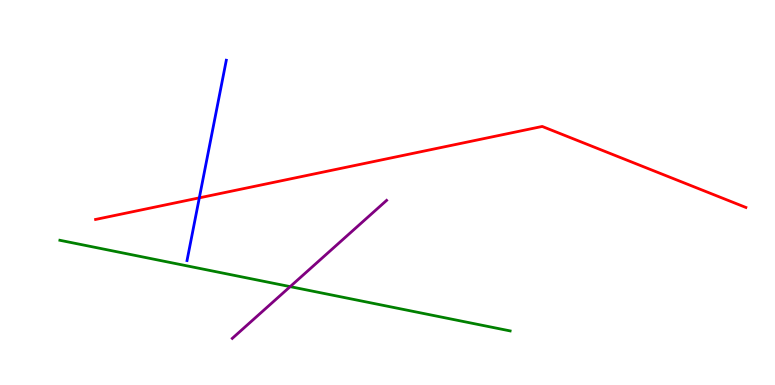[{'lines': ['blue', 'red'], 'intersections': [{'x': 2.57, 'y': 4.86}]}, {'lines': ['green', 'red'], 'intersections': []}, {'lines': ['purple', 'red'], 'intersections': []}, {'lines': ['blue', 'green'], 'intersections': []}, {'lines': ['blue', 'purple'], 'intersections': []}, {'lines': ['green', 'purple'], 'intersections': [{'x': 3.74, 'y': 2.56}]}]